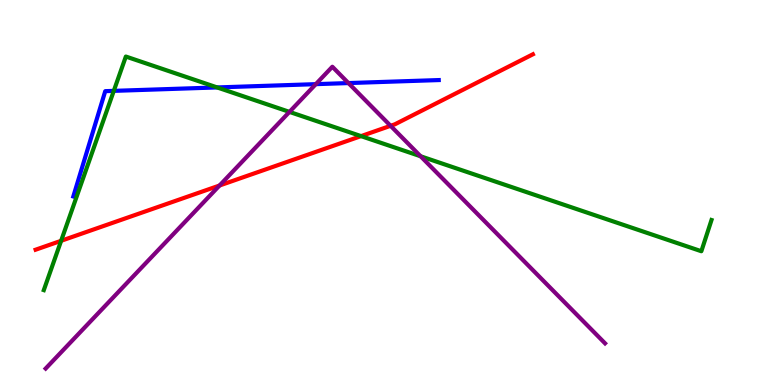[{'lines': ['blue', 'red'], 'intersections': []}, {'lines': ['green', 'red'], 'intersections': [{'x': 0.789, 'y': 3.75}, {'x': 4.66, 'y': 6.46}]}, {'lines': ['purple', 'red'], 'intersections': [{'x': 2.83, 'y': 5.18}, {'x': 5.04, 'y': 6.73}]}, {'lines': ['blue', 'green'], 'intersections': [{'x': 1.47, 'y': 7.64}, {'x': 2.8, 'y': 7.73}]}, {'lines': ['blue', 'purple'], 'intersections': [{'x': 4.07, 'y': 7.81}, {'x': 4.5, 'y': 7.84}]}, {'lines': ['green', 'purple'], 'intersections': [{'x': 3.73, 'y': 7.09}, {'x': 5.43, 'y': 5.94}]}]